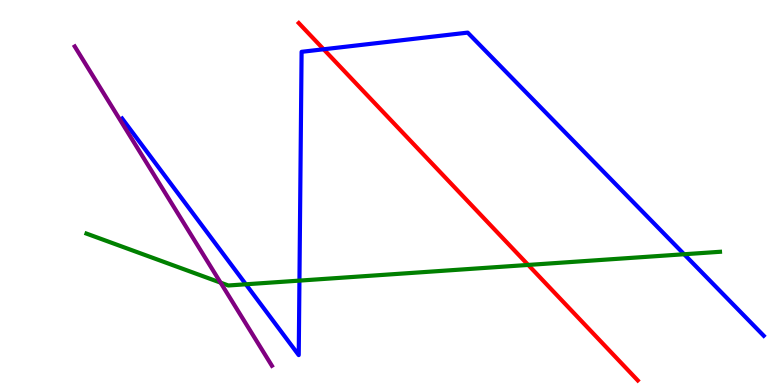[{'lines': ['blue', 'red'], 'intersections': [{'x': 4.18, 'y': 8.72}]}, {'lines': ['green', 'red'], 'intersections': [{'x': 6.82, 'y': 3.12}]}, {'lines': ['purple', 'red'], 'intersections': []}, {'lines': ['blue', 'green'], 'intersections': [{'x': 3.17, 'y': 2.62}, {'x': 3.86, 'y': 2.71}, {'x': 8.83, 'y': 3.4}]}, {'lines': ['blue', 'purple'], 'intersections': []}, {'lines': ['green', 'purple'], 'intersections': [{'x': 2.85, 'y': 2.66}]}]